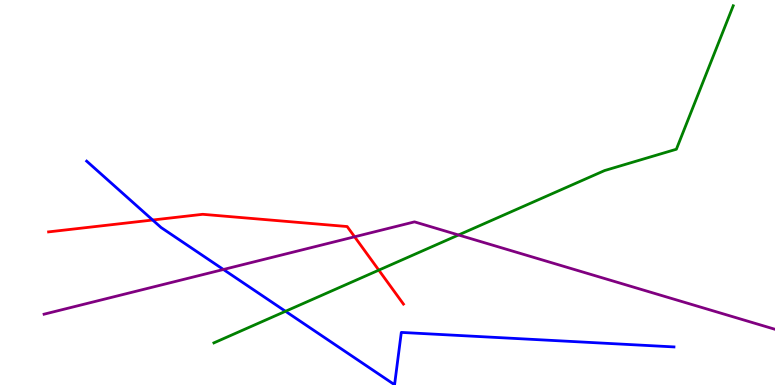[{'lines': ['blue', 'red'], 'intersections': [{'x': 1.97, 'y': 4.29}]}, {'lines': ['green', 'red'], 'intersections': [{'x': 4.89, 'y': 2.98}]}, {'lines': ['purple', 'red'], 'intersections': [{'x': 4.58, 'y': 3.85}]}, {'lines': ['blue', 'green'], 'intersections': [{'x': 3.68, 'y': 1.91}]}, {'lines': ['blue', 'purple'], 'intersections': [{'x': 2.88, 'y': 3.0}]}, {'lines': ['green', 'purple'], 'intersections': [{'x': 5.92, 'y': 3.9}]}]